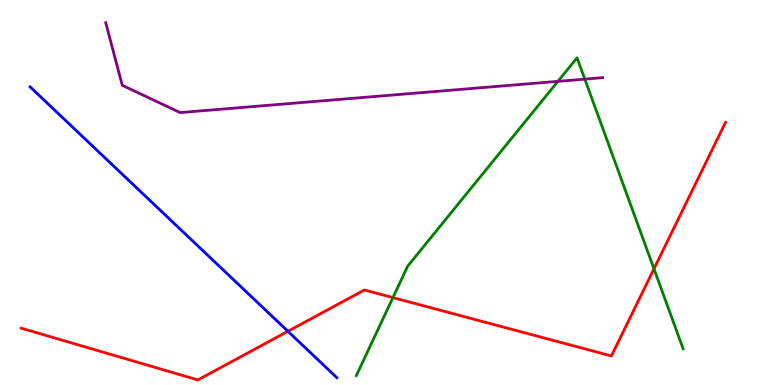[{'lines': ['blue', 'red'], 'intersections': [{'x': 3.71, 'y': 1.4}]}, {'lines': ['green', 'red'], 'intersections': [{'x': 5.07, 'y': 2.27}, {'x': 8.44, 'y': 3.02}]}, {'lines': ['purple', 'red'], 'intersections': []}, {'lines': ['blue', 'green'], 'intersections': []}, {'lines': ['blue', 'purple'], 'intersections': []}, {'lines': ['green', 'purple'], 'intersections': [{'x': 7.2, 'y': 7.89}, {'x': 7.55, 'y': 7.94}]}]